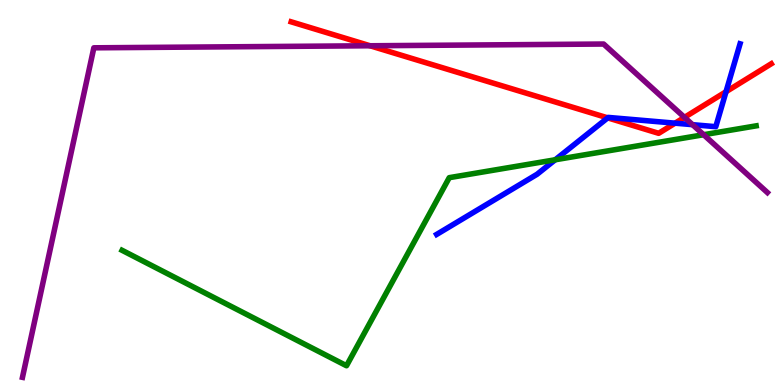[{'lines': ['blue', 'red'], 'intersections': [{'x': 7.84, 'y': 6.94}, {'x': 8.71, 'y': 6.8}, {'x': 9.37, 'y': 7.62}]}, {'lines': ['green', 'red'], 'intersections': []}, {'lines': ['purple', 'red'], 'intersections': [{'x': 4.77, 'y': 8.81}, {'x': 8.83, 'y': 6.95}]}, {'lines': ['blue', 'green'], 'intersections': [{'x': 7.16, 'y': 5.85}]}, {'lines': ['blue', 'purple'], 'intersections': [{'x': 8.94, 'y': 6.76}]}, {'lines': ['green', 'purple'], 'intersections': [{'x': 9.08, 'y': 6.5}]}]